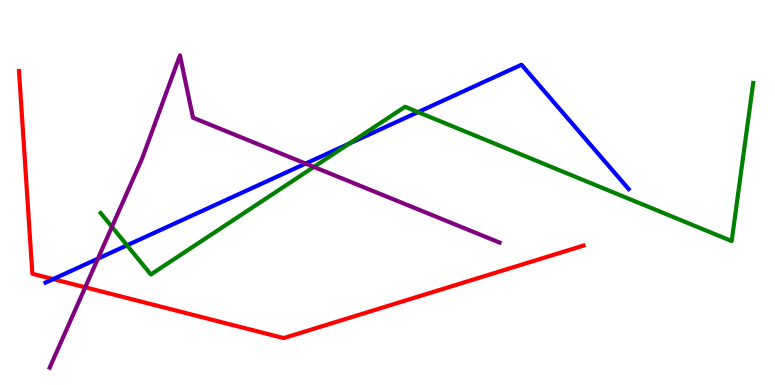[{'lines': ['blue', 'red'], 'intersections': [{'x': 0.686, 'y': 2.75}]}, {'lines': ['green', 'red'], 'intersections': []}, {'lines': ['purple', 'red'], 'intersections': [{'x': 1.1, 'y': 2.54}]}, {'lines': ['blue', 'green'], 'intersections': [{'x': 1.64, 'y': 3.63}, {'x': 4.51, 'y': 6.27}, {'x': 5.39, 'y': 7.09}]}, {'lines': ['blue', 'purple'], 'intersections': [{'x': 1.26, 'y': 3.28}, {'x': 3.94, 'y': 5.75}]}, {'lines': ['green', 'purple'], 'intersections': [{'x': 1.44, 'y': 4.11}, {'x': 4.05, 'y': 5.66}]}]